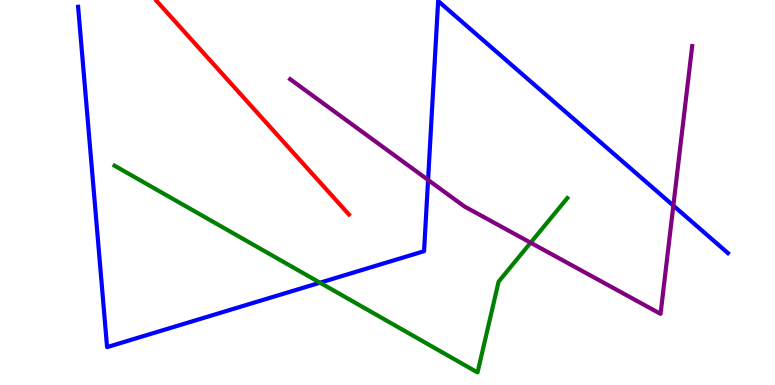[{'lines': ['blue', 'red'], 'intersections': []}, {'lines': ['green', 'red'], 'intersections': []}, {'lines': ['purple', 'red'], 'intersections': []}, {'lines': ['blue', 'green'], 'intersections': [{'x': 4.13, 'y': 2.66}]}, {'lines': ['blue', 'purple'], 'intersections': [{'x': 5.52, 'y': 5.33}, {'x': 8.69, 'y': 4.66}]}, {'lines': ['green', 'purple'], 'intersections': [{'x': 6.85, 'y': 3.7}]}]